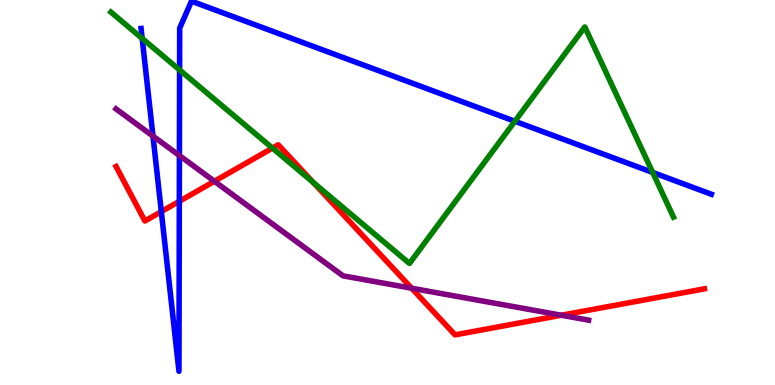[{'lines': ['blue', 'red'], 'intersections': [{'x': 2.08, 'y': 4.5}, {'x': 2.31, 'y': 4.77}]}, {'lines': ['green', 'red'], 'intersections': [{'x': 3.52, 'y': 6.15}, {'x': 4.04, 'y': 5.26}]}, {'lines': ['purple', 'red'], 'intersections': [{'x': 2.77, 'y': 5.29}, {'x': 5.31, 'y': 2.51}, {'x': 7.24, 'y': 1.81}]}, {'lines': ['blue', 'green'], 'intersections': [{'x': 1.83, 'y': 9.0}, {'x': 2.32, 'y': 8.18}, {'x': 6.64, 'y': 6.85}, {'x': 8.42, 'y': 5.52}]}, {'lines': ['blue', 'purple'], 'intersections': [{'x': 1.97, 'y': 6.46}, {'x': 2.31, 'y': 5.96}]}, {'lines': ['green', 'purple'], 'intersections': []}]